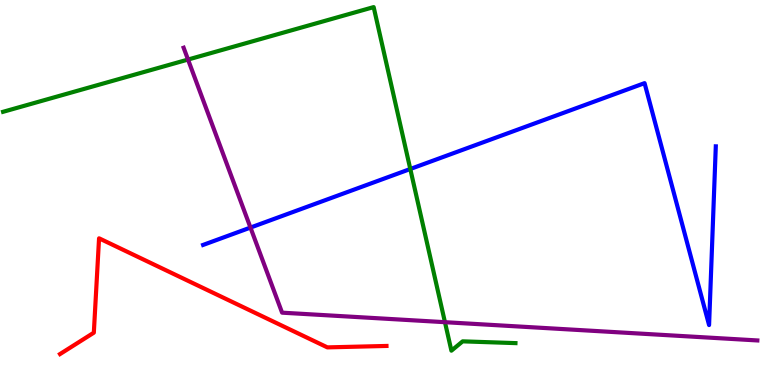[{'lines': ['blue', 'red'], 'intersections': []}, {'lines': ['green', 'red'], 'intersections': []}, {'lines': ['purple', 'red'], 'intersections': []}, {'lines': ['blue', 'green'], 'intersections': [{'x': 5.29, 'y': 5.61}]}, {'lines': ['blue', 'purple'], 'intersections': [{'x': 3.23, 'y': 4.09}]}, {'lines': ['green', 'purple'], 'intersections': [{'x': 2.43, 'y': 8.45}, {'x': 5.74, 'y': 1.63}]}]